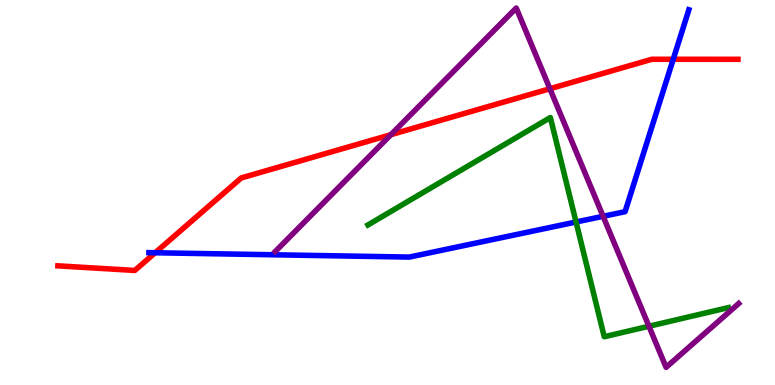[{'lines': ['blue', 'red'], 'intersections': [{'x': 2.0, 'y': 3.43}, {'x': 8.69, 'y': 8.46}]}, {'lines': ['green', 'red'], 'intersections': []}, {'lines': ['purple', 'red'], 'intersections': [{'x': 5.04, 'y': 6.5}, {'x': 7.1, 'y': 7.7}]}, {'lines': ['blue', 'green'], 'intersections': [{'x': 7.43, 'y': 4.23}]}, {'lines': ['blue', 'purple'], 'intersections': [{'x': 7.78, 'y': 4.38}]}, {'lines': ['green', 'purple'], 'intersections': [{'x': 8.37, 'y': 1.53}]}]